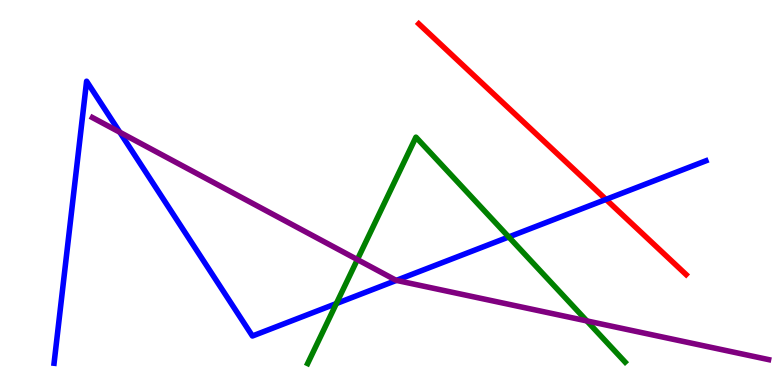[{'lines': ['blue', 'red'], 'intersections': [{'x': 7.82, 'y': 4.82}]}, {'lines': ['green', 'red'], 'intersections': []}, {'lines': ['purple', 'red'], 'intersections': []}, {'lines': ['blue', 'green'], 'intersections': [{'x': 4.34, 'y': 2.12}, {'x': 6.56, 'y': 3.85}]}, {'lines': ['blue', 'purple'], 'intersections': [{'x': 1.55, 'y': 6.56}, {'x': 5.11, 'y': 2.72}]}, {'lines': ['green', 'purple'], 'intersections': [{'x': 4.61, 'y': 3.26}, {'x': 7.57, 'y': 1.66}]}]